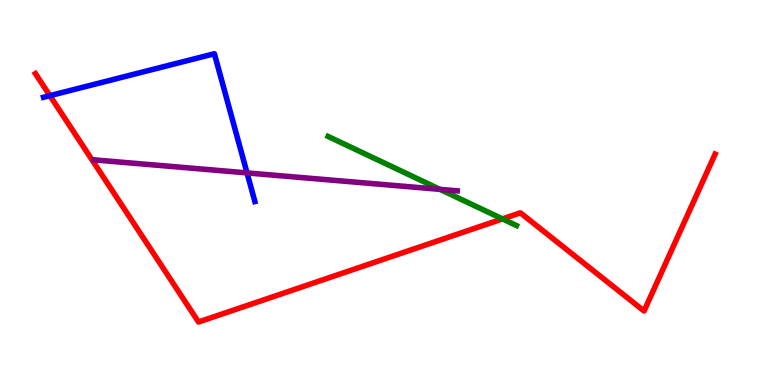[{'lines': ['blue', 'red'], 'intersections': [{'x': 0.644, 'y': 7.52}]}, {'lines': ['green', 'red'], 'intersections': [{'x': 6.48, 'y': 4.31}]}, {'lines': ['purple', 'red'], 'intersections': []}, {'lines': ['blue', 'green'], 'intersections': []}, {'lines': ['blue', 'purple'], 'intersections': [{'x': 3.19, 'y': 5.51}]}, {'lines': ['green', 'purple'], 'intersections': [{'x': 5.68, 'y': 5.08}]}]